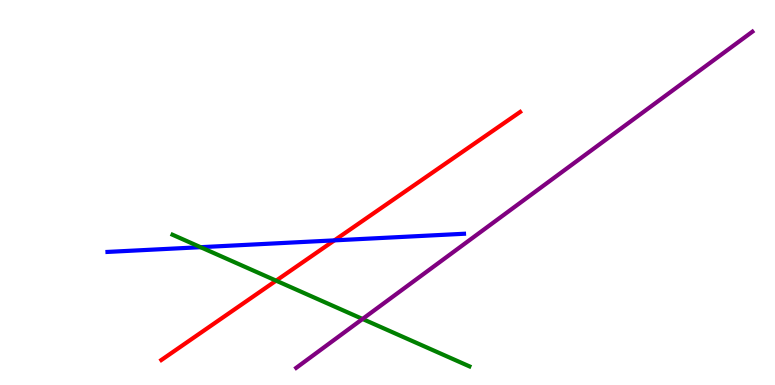[{'lines': ['blue', 'red'], 'intersections': [{'x': 4.31, 'y': 3.76}]}, {'lines': ['green', 'red'], 'intersections': [{'x': 3.56, 'y': 2.71}]}, {'lines': ['purple', 'red'], 'intersections': []}, {'lines': ['blue', 'green'], 'intersections': [{'x': 2.59, 'y': 3.58}]}, {'lines': ['blue', 'purple'], 'intersections': []}, {'lines': ['green', 'purple'], 'intersections': [{'x': 4.68, 'y': 1.72}]}]